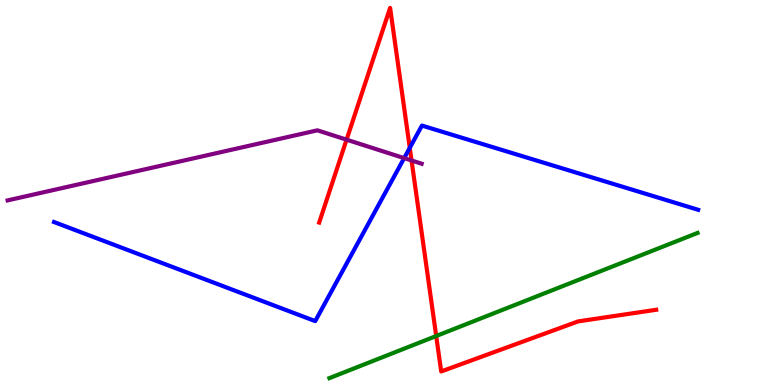[{'lines': ['blue', 'red'], 'intersections': [{'x': 5.29, 'y': 6.16}]}, {'lines': ['green', 'red'], 'intersections': [{'x': 5.63, 'y': 1.27}]}, {'lines': ['purple', 'red'], 'intersections': [{'x': 4.47, 'y': 6.37}, {'x': 5.31, 'y': 5.83}]}, {'lines': ['blue', 'green'], 'intersections': []}, {'lines': ['blue', 'purple'], 'intersections': [{'x': 5.22, 'y': 5.89}]}, {'lines': ['green', 'purple'], 'intersections': []}]